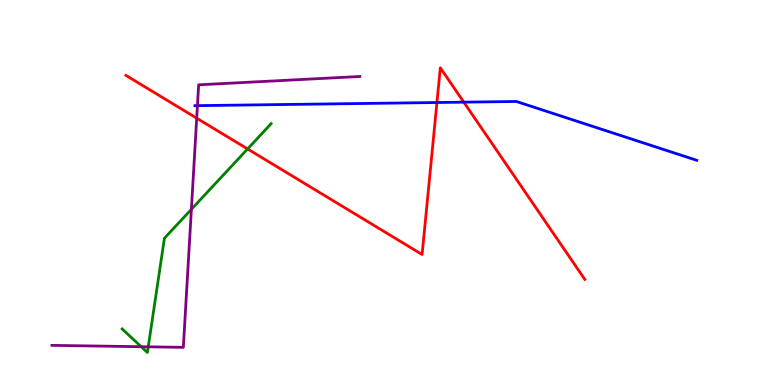[{'lines': ['blue', 'red'], 'intersections': [{'x': 5.64, 'y': 7.34}, {'x': 5.98, 'y': 7.35}]}, {'lines': ['green', 'red'], 'intersections': [{'x': 3.19, 'y': 6.13}]}, {'lines': ['purple', 'red'], 'intersections': [{'x': 2.54, 'y': 6.93}]}, {'lines': ['blue', 'green'], 'intersections': []}, {'lines': ['blue', 'purple'], 'intersections': [{'x': 2.55, 'y': 7.26}]}, {'lines': ['green', 'purple'], 'intersections': [{'x': 1.82, 'y': 0.995}, {'x': 1.91, 'y': 0.992}, {'x': 2.47, 'y': 4.56}]}]